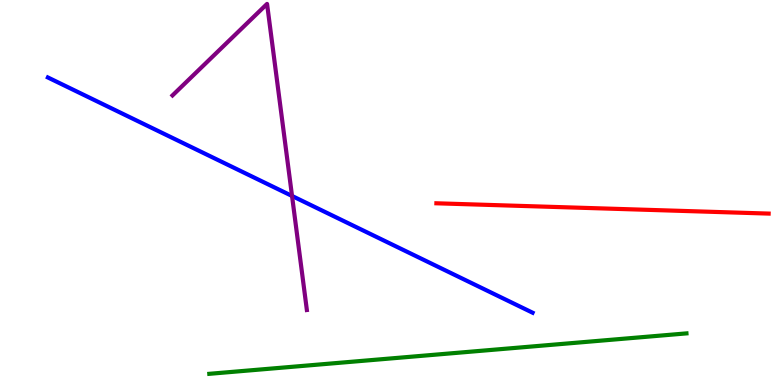[{'lines': ['blue', 'red'], 'intersections': []}, {'lines': ['green', 'red'], 'intersections': []}, {'lines': ['purple', 'red'], 'intersections': []}, {'lines': ['blue', 'green'], 'intersections': []}, {'lines': ['blue', 'purple'], 'intersections': [{'x': 3.77, 'y': 4.91}]}, {'lines': ['green', 'purple'], 'intersections': []}]